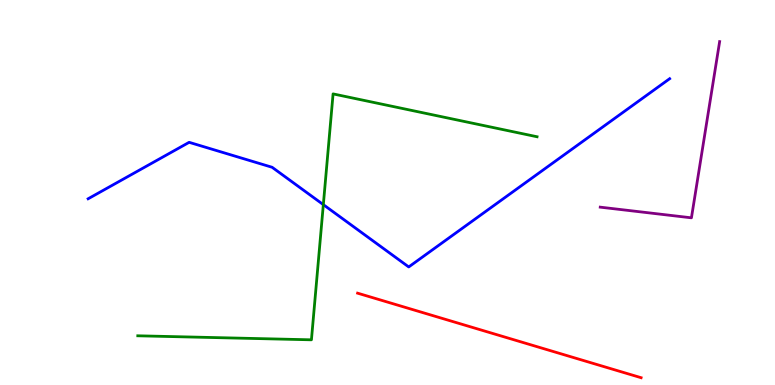[{'lines': ['blue', 'red'], 'intersections': []}, {'lines': ['green', 'red'], 'intersections': []}, {'lines': ['purple', 'red'], 'intersections': []}, {'lines': ['blue', 'green'], 'intersections': [{'x': 4.17, 'y': 4.68}]}, {'lines': ['blue', 'purple'], 'intersections': []}, {'lines': ['green', 'purple'], 'intersections': []}]